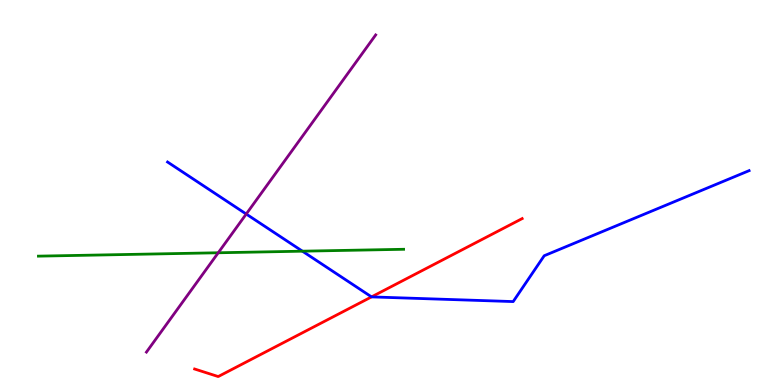[{'lines': ['blue', 'red'], 'intersections': [{'x': 4.79, 'y': 2.29}]}, {'lines': ['green', 'red'], 'intersections': []}, {'lines': ['purple', 'red'], 'intersections': []}, {'lines': ['blue', 'green'], 'intersections': [{'x': 3.9, 'y': 3.48}]}, {'lines': ['blue', 'purple'], 'intersections': [{'x': 3.18, 'y': 4.44}]}, {'lines': ['green', 'purple'], 'intersections': [{'x': 2.82, 'y': 3.43}]}]